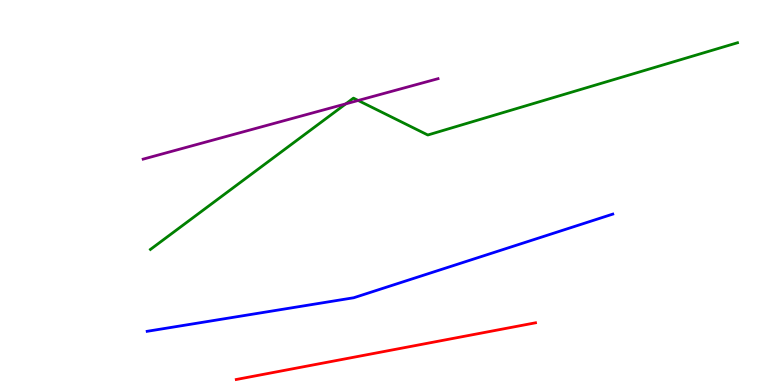[{'lines': ['blue', 'red'], 'intersections': []}, {'lines': ['green', 'red'], 'intersections': []}, {'lines': ['purple', 'red'], 'intersections': []}, {'lines': ['blue', 'green'], 'intersections': []}, {'lines': ['blue', 'purple'], 'intersections': []}, {'lines': ['green', 'purple'], 'intersections': [{'x': 4.46, 'y': 7.3}, {'x': 4.62, 'y': 7.39}]}]